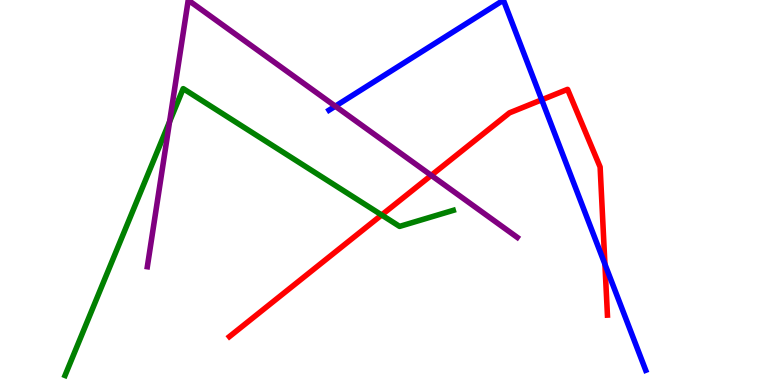[{'lines': ['blue', 'red'], 'intersections': [{'x': 6.99, 'y': 7.41}, {'x': 7.81, 'y': 3.14}]}, {'lines': ['green', 'red'], 'intersections': [{'x': 4.92, 'y': 4.42}]}, {'lines': ['purple', 'red'], 'intersections': [{'x': 5.56, 'y': 5.45}]}, {'lines': ['blue', 'green'], 'intersections': []}, {'lines': ['blue', 'purple'], 'intersections': [{'x': 4.33, 'y': 7.24}]}, {'lines': ['green', 'purple'], 'intersections': [{'x': 2.19, 'y': 6.84}]}]